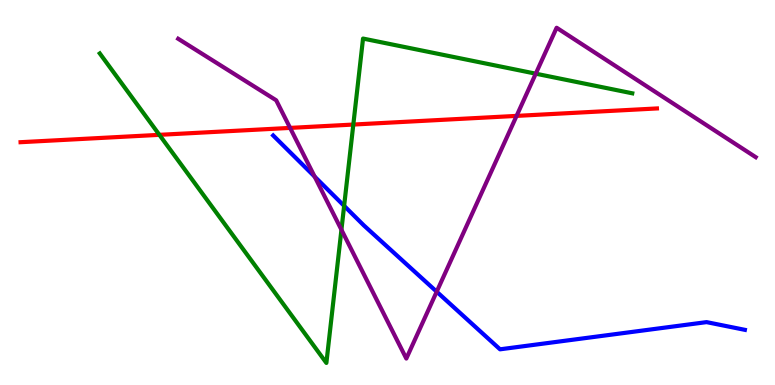[{'lines': ['blue', 'red'], 'intersections': []}, {'lines': ['green', 'red'], 'intersections': [{'x': 2.06, 'y': 6.5}, {'x': 4.56, 'y': 6.76}]}, {'lines': ['purple', 'red'], 'intersections': [{'x': 3.74, 'y': 6.68}, {'x': 6.67, 'y': 6.99}]}, {'lines': ['blue', 'green'], 'intersections': [{'x': 4.44, 'y': 4.65}]}, {'lines': ['blue', 'purple'], 'intersections': [{'x': 4.06, 'y': 5.41}, {'x': 5.63, 'y': 2.42}]}, {'lines': ['green', 'purple'], 'intersections': [{'x': 4.41, 'y': 4.03}, {'x': 6.91, 'y': 8.09}]}]